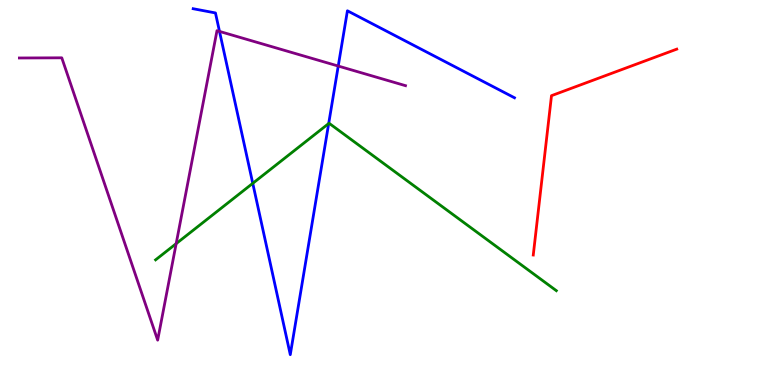[{'lines': ['blue', 'red'], 'intersections': []}, {'lines': ['green', 'red'], 'intersections': []}, {'lines': ['purple', 'red'], 'intersections': []}, {'lines': ['blue', 'green'], 'intersections': [{'x': 3.26, 'y': 5.24}, {'x': 4.24, 'y': 6.79}]}, {'lines': ['blue', 'purple'], 'intersections': [{'x': 2.83, 'y': 9.18}, {'x': 4.36, 'y': 8.28}]}, {'lines': ['green', 'purple'], 'intersections': [{'x': 2.27, 'y': 3.67}]}]